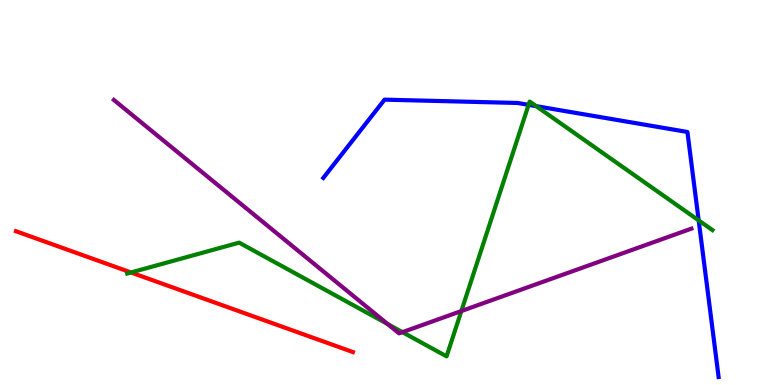[{'lines': ['blue', 'red'], 'intersections': []}, {'lines': ['green', 'red'], 'intersections': [{'x': 1.69, 'y': 2.92}]}, {'lines': ['purple', 'red'], 'intersections': []}, {'lines': ['blue', 'green'], 'intersections': [{'x': 6.82, 'y': 7.28}, {'x': 6.92, 'y': 7.24}, {'x': 9.02, 'y': 4.28}]}, {'lines': ['blue', 'purple'], 'intersections': []}, {'lines': ['green', 'purple'], 'intersections': [{'x': 5.0, 'y': 1.58}, {'x': 5.19, 'y': 1.37}, {'x': 5.95, 'y': 1.92}]}]